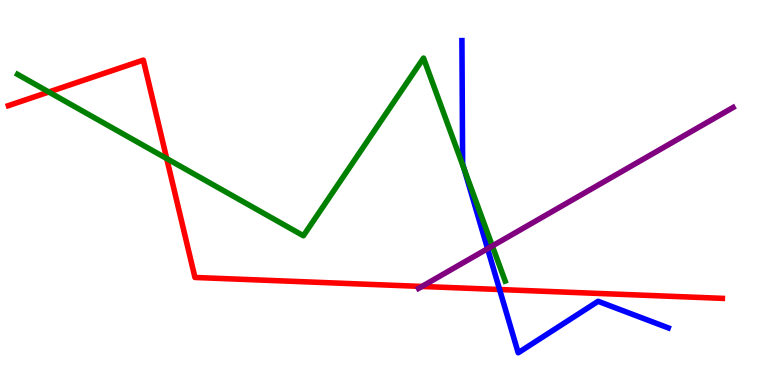[{'lines': ['blue', 'red'], 'intersections': [{'x': 6.45, 'y': 2.48}]}, {'lines': ['green', 'red'], 'intersections': [{'x': 0.63, 'y': 7.61}, {'x': 2.15, 'y': 5.88}]}, {'lines': ['purple', 'red'], 'intersections': [{'x': 5.44, 'y': 2.56}]}, {'lines': ['blue', 'green'], 'intersections': [{'x': 5.99, 'y': 5.61}]}, {'lines': ['blue', 'purple'], 'intersections': [{'x': 6.29, 'y': 3.54}]}, {'lines': ['green', 'purple'], 'intersections': [{'x': 6.35, 'y': 3.61}]}]